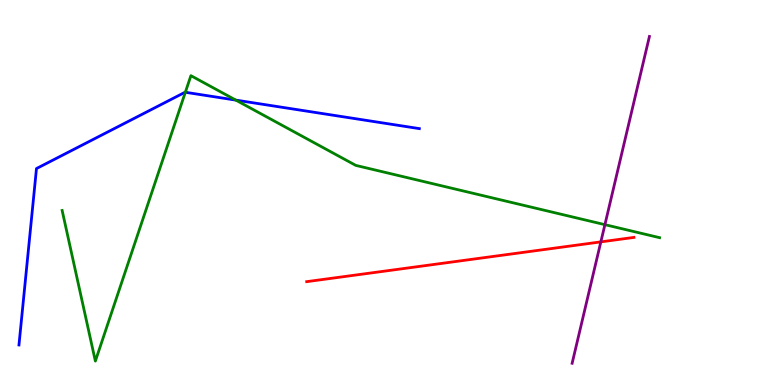[{'lines': ['blue', 'red'], 'intersections': []}, {'lines': ['green', 'red'], 'intersections': []}, {'lines': ['purple', 'red'], 'intersections': [{'x': 7.75, 'y': 3.72}]}, {'lines': ['blue', 'green'], 'intersections': [{'x': 2.39, 'y': 7.6}, {'x': 3.04, 'y': 7.4}]}, {'lines': ['blue', 'purple'], 'intersections': []}, {'lines': ['green', 'purple'], 'intersections': [{'x': 7.81, 'y': 4.16}]}]